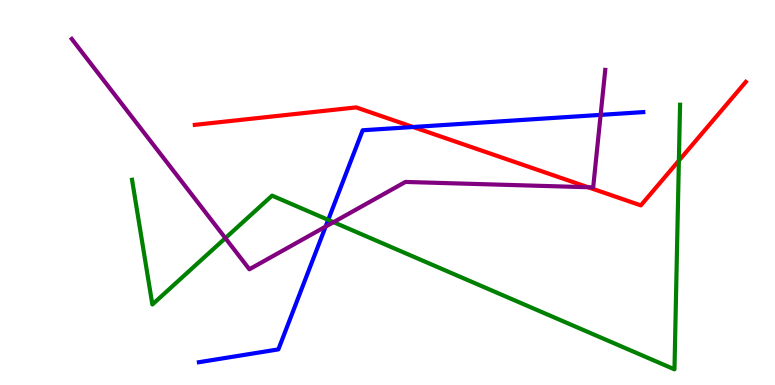[{'lines': ['blue', 'red'], 'intersections': [{'x': 5.33, 'y': 6.7}]}, {'lines': ['green', 'red'], 'intersections': [{'x': 8.76, 'y': 5.83}]}, {'lines': ['purple', 'red'], 'intersections': [{'x': 7.59, 'y': 5.14}]}, {'lines': ['blue', 'green'], 'intersections': [{'x': 4.23, 'y': 4.29}]}, {'lines': ['blue', 'purple'], 'intersections': [{'x': 4.2, 'y': 4.11}, {'x': 7.75, 'y': 7.02}]}, {'lines': ['green', 'purple'], 'intersections': [{'x': 2.91, 'y': 3.81}, {'x': 4.3, 'y': 4.23}]}]